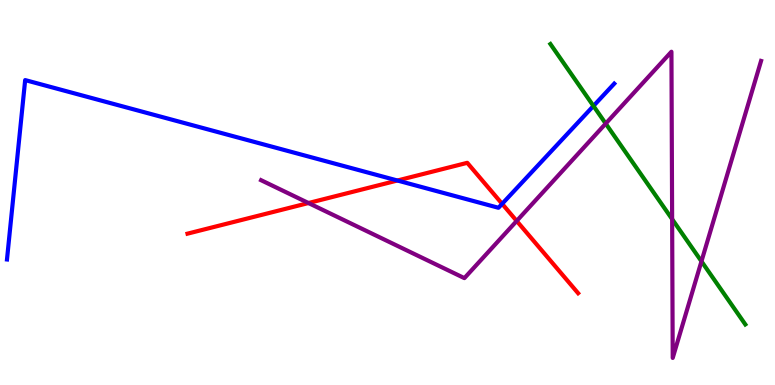[{'lines': ['blue', 'red'], 'intersections': [{'x': 5.13, 'y': 5.31}, {'x': 6.48, 'y': 4.71}]}, {'lines': ['green', 'red'], 'intersections': []}, {'lines': ['purple', 'red'], 'intersections': [{'x': 3.98, 'y': 4.73}, {'x': 6.67, 'y': 4.26}]}, {'lines': ['blue', 'green'], 'intersections': [{'x': 7.66, 'y': 7.25}]}, {'lines': ['blue', 'purple'], 'intersections': []}, {'lines': ['green', 'purple'], 'intersections': [{'x': 7.82, 'y': 6.79}, {'x': 8.67, 'y': 4.31}, {'x': 9.05, 'y': 3.21}]}]